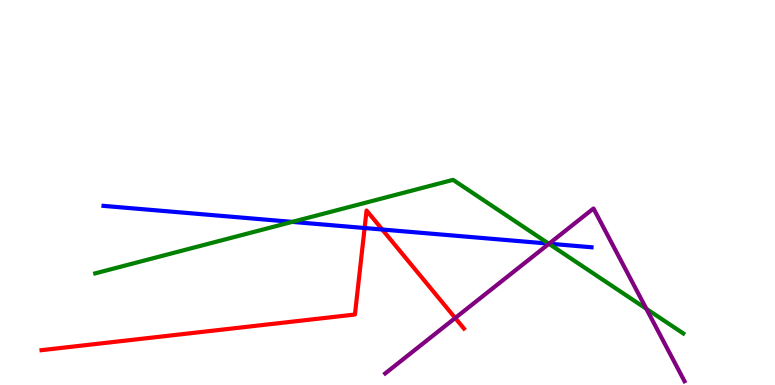[{'lines': ['blue', 'red'], 'intersections': [{'x': 4.7, 'y': 4.08}, {'x': 4.93, 'y': 4.04}]}, {'lines': ['green', 'red'], 'intersections': []}, {'lines': ['purple', 'red'], 'intersections': [{'x': 5.87, 'y': 1.74}]}, {'lines': ['blue', 'green'], 'intersections': [{'x': 3.77, 'y': 4.24}, {'x': 7.08, 'y': 3.67}]}, {'lines': ['blue', 'purple'], 'intersections': [{'x': 7.09, 'y': 3.67}]}, {'lines': ['green', 'purple'], 'intersections': [{'x': 7.08, 'y': 3.67}, {'x': 8.34, 'y': 1.98}]}]